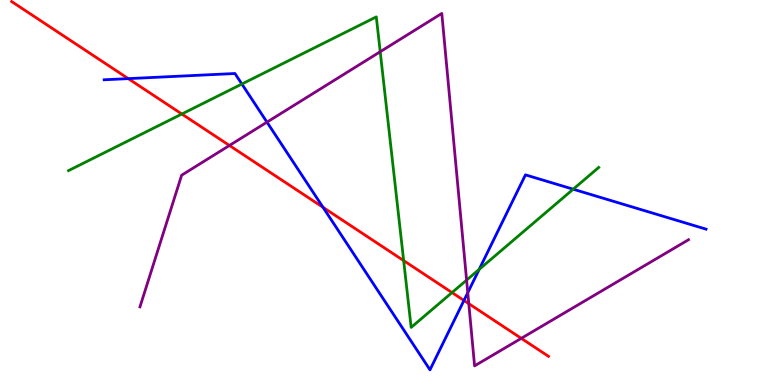[{'lines': ['blue', 'red'], 'intersections': [{'x': 1.66, 'y': 7.96}, {'x': 4.17, 'y': 4.61}, {'x': 5.99, 'y': 2.2}]}, {'lines': ['green', 'red'], 'intersections': [{'x': 2.35, 'y': 7.04}, {'x': 5.21, 'y': 3.23}, {'x': 5.83, 'y': 2.4}]}, {'lines': ['purple', 'red'], 'intersections': [{'x': 2.96, 'y': 6.22}, {'x': 6.05, 'y': 2.11}, {'x': 6.73, 'y': 1.21}]}, {'lines': ['blue', 'green'], 'intersections': [{'x': 3.12, 'y': 7.82}, {'x': 6.18, 'y': 3.0}, {'x': 7.4, 'y': 5.09}]}, {'lines': ['blue', 'purple'], 'intersections': [{'x': 3.44, 'y': 6.83}, {'x': 6.04, 'y': 2.4}]}, {'lines': ['green', 'purple'], 'intersections': [{'x': 4.91, 'y': 8.66}, {'x': 6.02, 'y': 2.72}]}]